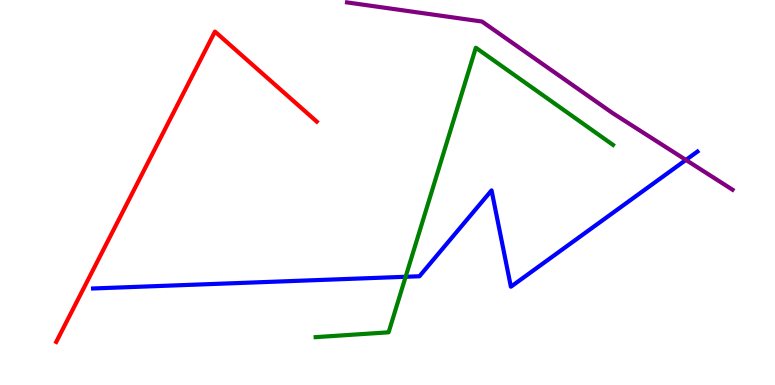[{'lines': ['blue', 'red'], 'intersections': []}, {'lines': ['green', 'red'], 'intersections': []}, {'lines': ['purple', 'red'], 'intersections': []}, {'lines': ['blue', 'green'], 'intersections': [{'x': 5.23, 'y': 2.81}]}, {'lines': ['blue', 'purple'], 'intersections': [{'x': 8.85, 'y': 5.85}]}, {'lines': ['green', 'purple'], 'intersections': []}]